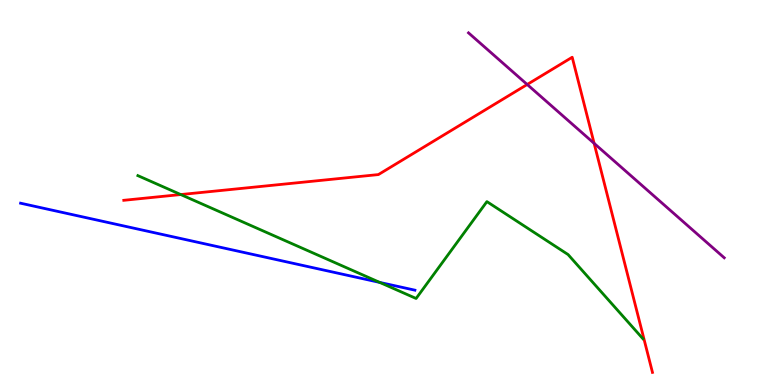[{'lines': ['blue', 'red'], 'intersections': []}, {'lines': ['green', 'red'], 'intersections': [{'x': 2.33, 'y': 4.95}]}, {'lines': ['purple', 'red'], 'intersections': [{'x': 6.8, 'y': 7.81}, {'x': 7.67, 'y': 6.28}]}, {'lines': ['blue', 'green'], 'intersections': [{'x': 4.9, 'y': 2.66}]}, {'lines': ['blue', 'purple'], 'intersections': []}, {'lines': ['green', 'purple'], 'intersections': []}]